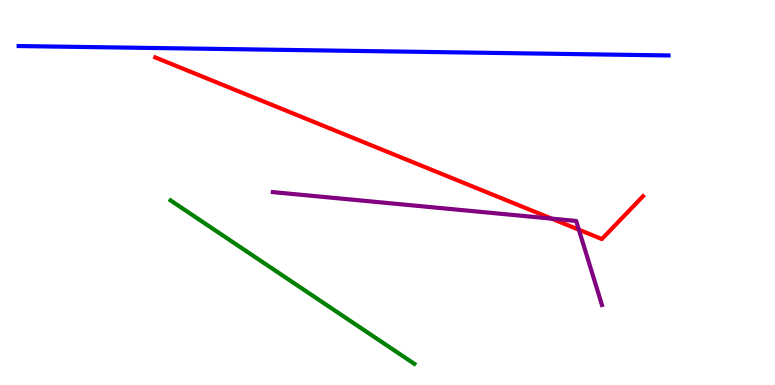[{'lines': ['blue', 'red'], 'intersections': []}, {'lines': ['green', 'red'], 'intersections': []}, {'lines': ['purple', 'red'], 'intersections': [{'x': 7.12, 'y': 4.32}, {'x': 7.47, 'y': 4.03}]}, {'lines': ['blue', 'green'], 'intersections': []}, {'lines': ['blue', 'purple'], 'intersections': []}, {'lines': ['green', 'purple'], 'intersections': []}]